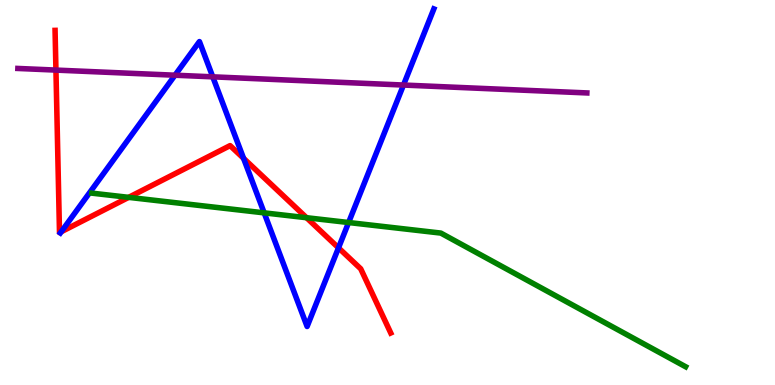[{'lines': ['blue', 'red'], 'intersections': [{'x': 0.79, 'y': 3.98}, {'x': 3.14, 'y': 5.89}, {'x': 4.37, 'y': 3.56}]}, {'lines': ['green', 'red'], 'intersections': [{'x': 1.66, 'y': 4.87}, {'x': 3.96, 'y': 4.35}]}, {'lines': ['purple', 'red'], 'intersections': [{'x': 0.722, 'y': 8.18}]}, {'lines': ['blue', 'green'], 'intersections': [{'x': 3.41, 'y': 4.47}, {'x': 4.5, 'y': 4.22}]}, {'lines': ['blue', 'purple'], 'intersections': [{'x': 2.26, 'y': 8.05}, {'x': 2.75, 'y': 8.0}, {'x': 5.21, 'y': 7.79}]}, {'lines': ['green', 'purple'], 'intersections': []}]